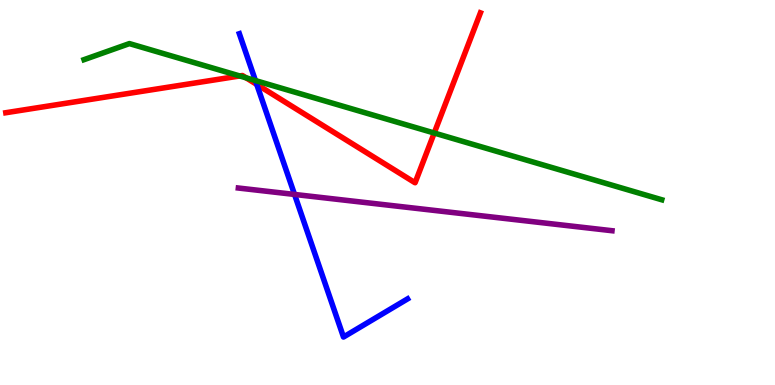[{'lines': ['blue', 'red'], 'intersections': [{'x': 3.31, 'y': 7.81}]}, {'lines': ['green', 'red'], 'intersections': [{'x': 3.09, 'y': 8.03}, {'x': 3.18, 'y': 7.98}, {'x': 5.6, 'y': 6.55}]}, {'lines': ['purple', 'red'], 'intersections': []}, {'lines': ['blue', 'green'], 'intersections': [{'x': 3.3, 'y': 7.91}]}, {'lines': ['blue', 'purple'], 'intersections': [{'x': 3.8, 'y': 4.95}]}, {'lines': ['green', 'purple'], 'intersections': []}]